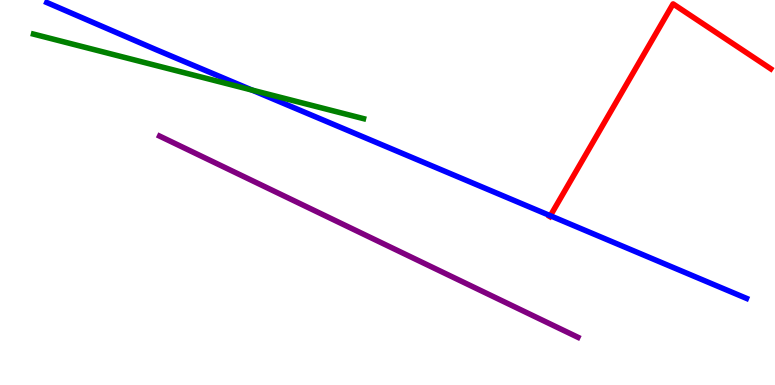[{'lines': ['blue', 'red'], 'intersections': [{'x': 7.1, 'y': 4.4}]}, {'lines': ['green', 'red'], 'intersections': []}, {'lines': ['purple', 'red'], 'intersections': []}, {'lines': ['blue', 'green'], 'intersections': [{'x': 3.25, 'y': 7.66}]}, {'lines': ['blue', 'purple'], 'intersections': []}, {'lines': ['green', 'purple'], 'intersections': []}]